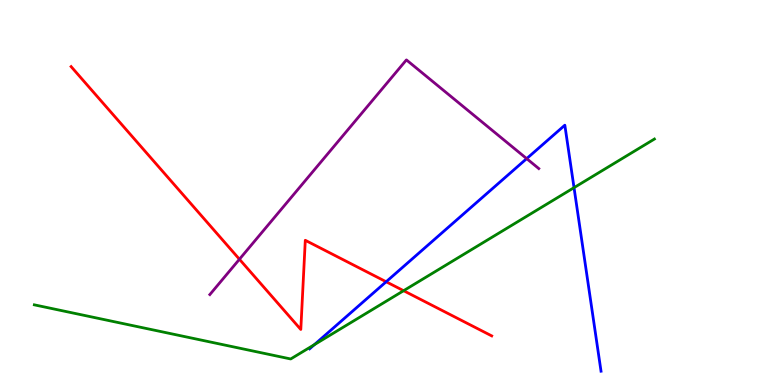[{'lines': ['blue', 'red'], 'intersections': [{'x': 4.98, 'y': 2.68}]}, {'lines': ['green', 'red'], 'intersections': [{'x': 5.21, 'y': 2.45}]}, {'lines': ['purple', 'red'], 'intersections': [{'x': 3.09, 'y': 3.27}]}, {'lines': ['blue', 'green'], 'intersections': [{'x': 4.06, 'y': 1.05}, {'x': 7.41, 'y': 5.13}]}, {'lines': ['blue', 'purple'], 'intersections': [{'x': 6.8, 'y': 5.88}]}, {'lines': ['green', 'purple'], 'intersections': []}]